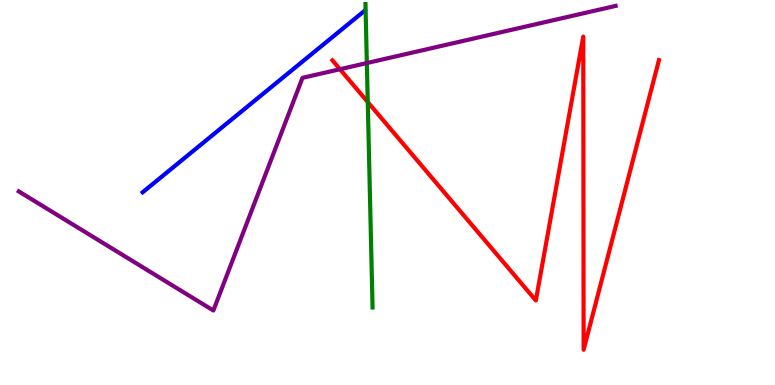[{'lines': ['blue', 'red'], 'intersections': []}, {'lines': ['green', 'red'], 'intersections': [{'x': 4.75, 'y': 7.35}]}, {'lines': ['purple', 'red'], 'intersections': [{'x': 4.39, 'y': 8.2}]}, {'lines': ['blue', 'green'], 'intersections': []}, {'lines': ['blue', 'purple'], 'intersections': []}, {'lines': ['green', 'purple'], 'intersections': [{'x': 4.73, 'y': 8.36}]}]